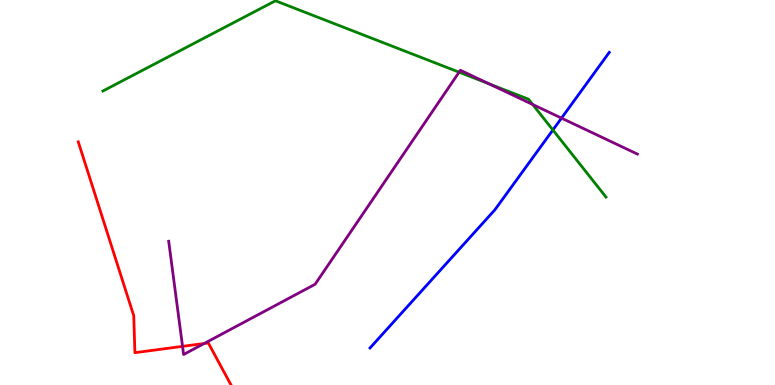[{'lines': ['blue', 'red'], 'intersections': []}, {'lines': ['green', 'red'], 'intersections': []}, {'lines': ['purple', 'red'], 'intersections': [{'x': 2.36, 'y': 1.0}, {'x': 2.63, 'y': 1.08}]}, {'lines': ['blue', 'green'], 'intersections': [{'x': 7.13, 'y': 6.62}]}, {'lines': ['blue', 'purple'], 'intersections': [{'x': 7.25, 'y': 6.93}]}, {'lines': ['green', 'purple'], 'intersections': [{'x': 5.92, 'y': 8.13}, {'x': 6.31, 'y': 7.82}, {'x': 6.87, 'y': 7.29}]}]